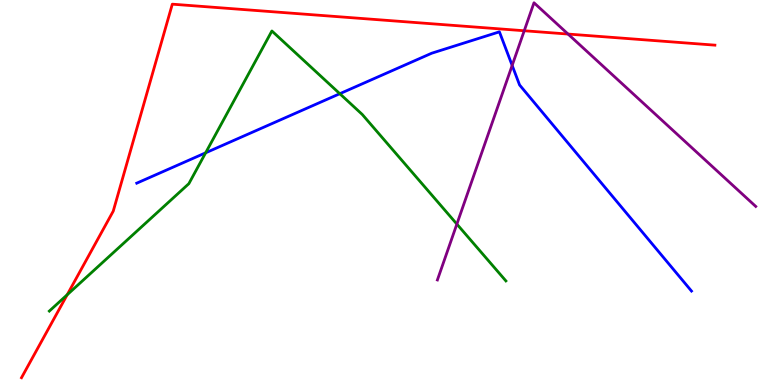[{'lines': ['blue', 'red'], 'intersections': []}, {'lines': ['green', 'red'], 'intersections': [{'x': 0.867, 'y': 2.34}]}, {'lines': ['purple', 'red'], 'intersections': [{'x': 6.76, 'y': 9.2}, {'x': 7.33, 'y': 9.12}]}, {'lines': ['blue', 'green'], 'intersections': [{'x': 2.65, 'y': 6.03}, {'x': 4.38, 'y': 7.57}]}, {'lines': ['blue', 'purple'], 'intersections': [{'x': 6.61, 'y': 8.3}]}, {'lines': ['green', 'purple'], 'intersections': [{'x': 5.9, 'y': 4.18}]}]